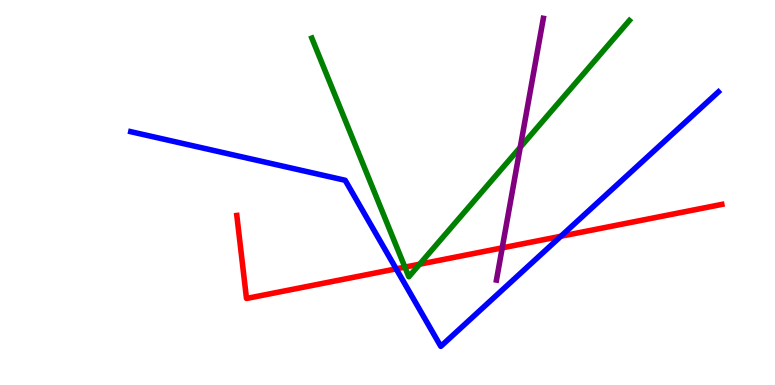[{'lines': ['blue', 'red'], 'intersections': [{'x': 5.11, 'y': 3.02}, {'x': 7.24, 'y': 3.86}]}, {'lines': ['green', 'red'], 'intersections': [{'x': 5.22, 'y': 3.06}, {'x': 5.41, 'y': 3.14}]}, {'lines': ['purple', 'red'], 'intersections': [{'x': 6.48, 'y': 3.56}]}, {'lines': ['blue', 'green'], 'intersections': []}, {'lines': ['blue', 'purple'], 'intersections': []}, {'lines': ['green', 'purple'], 'intersections': [{'x': 6.71, 'y': 6.17}]}]